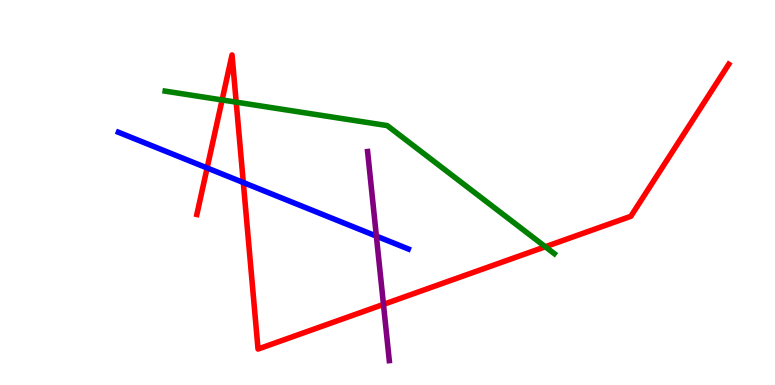[{'lines': ['blue', 'red'], 'intersections': [{'x': 2.67, 'y': 5.64}, {'x': 3.14, 'y': 5.26}]}, {'lines': ['green', 'red'], 'intersections': [{'x': 2.87, 'y': 7.4}, {'x': 3.05, 'y': 7.35}, {'x': 7.04, 'y': 3.59}]}, {'lines': ['purple', 'red'], 'intersections': [{'x': 4.95, 'y': 2.09}]}, {'lines': ['blue', 'green'], 'intersections': []}, {'lines': ['blue', 'purple'], 'intersections': [{'x': 4.86, 'y': 3.87}]}, {'lines': ['green', 'purple'], 'intersections': []}]